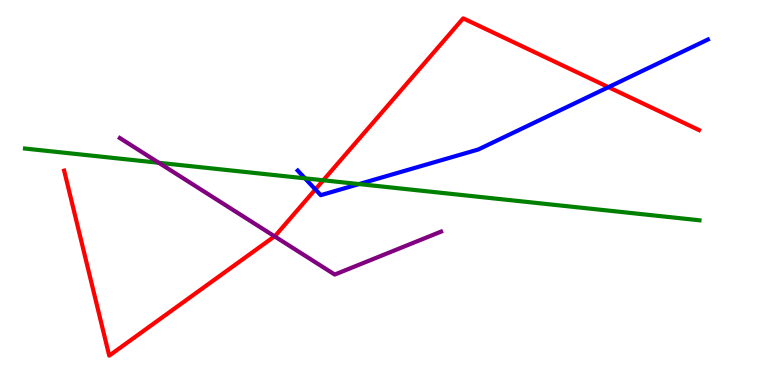[{'lines': ['blue', 'red'], 'intersections': [{'x': 4.07, 'y': 5.08}, {'x': 7.85, 'y': 7.74}]}, {'lines': ['green', 'red'], 'intersections': [{'x': 4.17, 'y': 5.32}]}, {'lines': ['purple', 'red'], 'intersections': [{'x': 3.54, 'y': 3.86}]}, {'lines': ['blue', 'green'], 'intersections': [{'x': 3.94, 'y': 5.37}, {'x': 4.63, 'y': 5.22}]}, {'lines': ['blue', 'purple'], 'intersections': []}, {'lines': ['green', 'purple'], 'intersections': [{'x': 2.05, 'y': 5.77}]}]